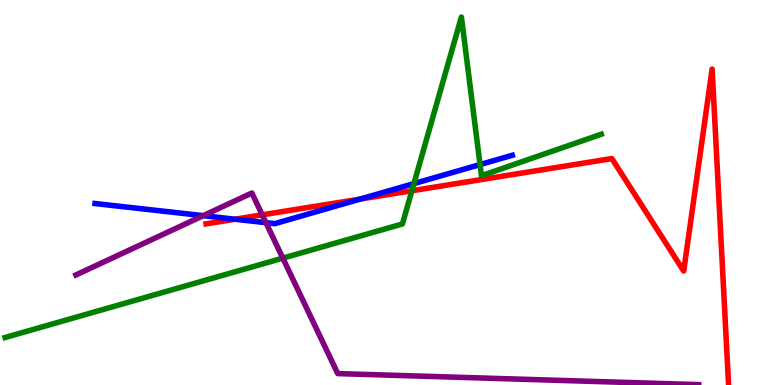[{'lines': ['blue', 'red'], 'intersections': [{'x': 3.03, 'y': 4.31}, {'x': 4.65, 'y': 4.83}]}, {'lines': ['green', 'red'], 'intersections': [{'x': 5.31, 'y': 5.05}]}, {'lines': ['purple', 'red'], 'intersections': [{'x': 3.38, 'y': 4.42}]}, {'lines': ['blue', 'green'], 'intersections': [{'x': 5.34, 'y': 5.23}, {'x': 6.19, 'y': 5.73}]}, {'lines': ['blue', 'purple'], 'intersections': [{'x': 2.62, 'y': 4.4}, {'x': 3.43, 'y': 4.22}]}, {'lines': ['green', 'purple'], 'intersections': [{'x': 3.65, 'y': 3.29}]}]